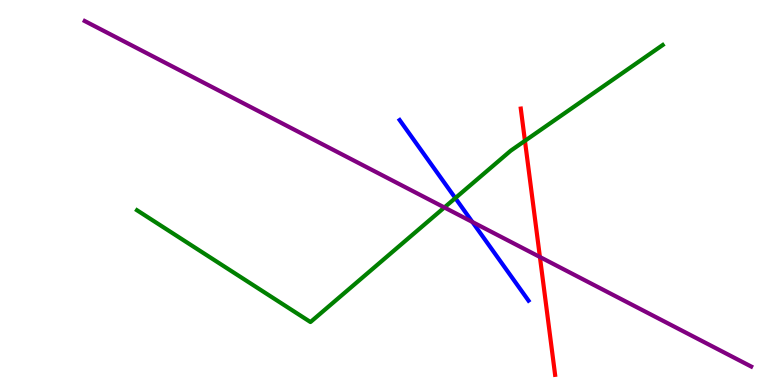[{'lines': ['blue', 'red'], 'intersections': []}, {'lines': ['green', 'red'], 'intersections': [{'x': 6.77, 'y': 6.34}]}, {'lines': ['purple', 'red'], 'intersections': [{'x': 6.97, 'y': 3.32}]}, {'lines': ['blue', 'green'], 'intersections': [{'x': 5.88, 'y': 4.85}]}, {'lines': ['blue', 'purple'], 'intersections': [{'x': 6.1, 'y': 4.23}]}, {'lines': ['green', 'purple'], 'intersections': [{'x': 5.73, 'y': 4.61}]}]